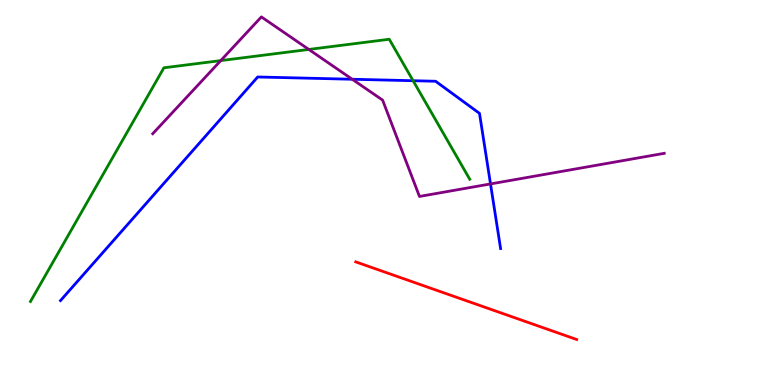[{'lines': ['blue', 'red'], 'intersections': []}, {'lines': ['green', 'red'], 'intersections': []}, {'lines': ['purple', 'red'], 'intersections': []}, {'lines': ['blue', 'green'], 'intersections': [{'x': 5.33, 'y': 7.9}]}, {'lines': ['blue', 'purple'], 'intersections': [{'x': 4.54, 'y': 7.94}, {'x': 6.33, 'y': 5.22}]}, {'lines': ['green', 'purple'], 'intersections': [{'x': 2.85, 'y': 8.43}, {'x': 3.98, 'y': 8.72}]}]